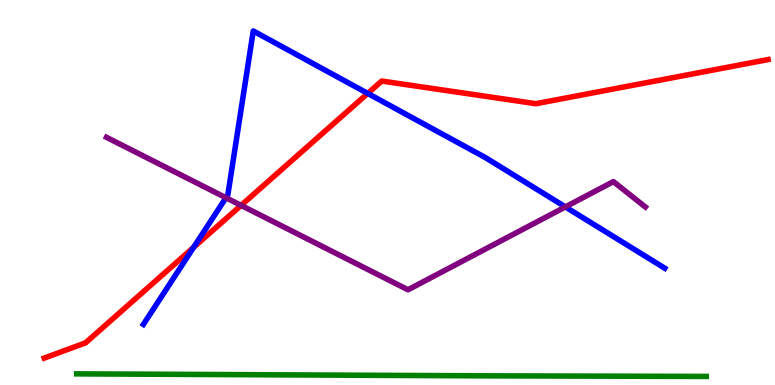[{'lines': ['blue', 'red'], 'intersections': [{'x': 2.5, 'y': 3.58}, {'x': 4.74, 'y': 7.57}]}, {'lines': ['green', 'red'], 'intersections': []}, {'lines': ['purple', 'red'], 'intersections': [{'x': 3.11, 'y': 4.67}]}, {'lines': ['blue', 'green'], 'intersections': []}, {'lines': ['blue', 'purple'], 'intersections': [{'x': 2.92, 'y': 4.86}, {'x': 7.3, 'y': 4.63}]}, {'lines': ['green', 'purple'], 'intersections': []}]